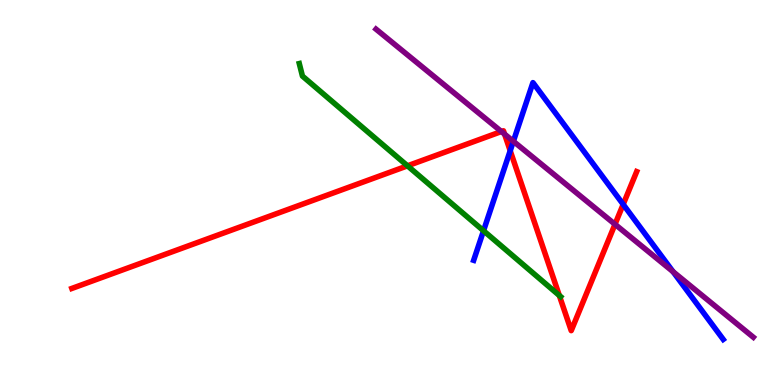[{'lines': ['blue', 'red'], 'intersections': [{'x': 6.58, 'y': 6.08}, {'x': 8.04, 'y': 4.69}]}, {'lines': ['green', 'red'], 'intersections': [{'x': 5.26, 'y': 5.69}, {'x': 7.22, 'y': 2.33}]}, {'lines': ['purple', 'red'], 'intersections': [{'x': 6.47, 'y': 6.58}, {'x': 6.51, 'y': 6.52}, {'x': 7.94, 'y': 4.17}]}, {'lines': ['blue', 'green'], 'intersections': [{'x': 6.24, 'y': 4.01}]}, {'lines': ['blue', 'purple'], 'intersections': [{'x': 6.62, 'y': 6.33}, {'x': 8.68, 'y': 2.94}]}, {'lines': ['green', 'purple'], 'intersections': []}]